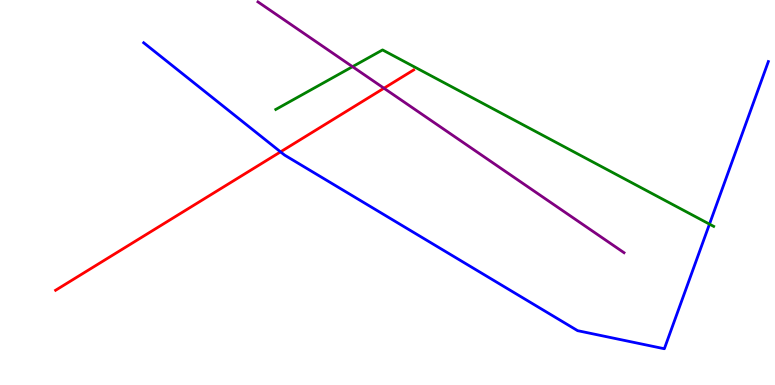[{'lines': ['blue', 'red'], 'intersections': [{'x': 3.62, 'y': 6.06}]}, {'lines': ['green', 'red'], 'intersections': []}, {'lines': ['purple', 'red'], 'intersections': [{'x': 4.95, 'y': 7.71}]}, {'lines': ['blue', 'green'], 'intersections': [{'x': 9.15, 'y': 4.18}]}, {'lines': ['blue', 'purple'], 'intersections': []}, {'lines': ['green', 'purple'], 'intersections': [{'x': 4.55, 'y': 8.27}]}]